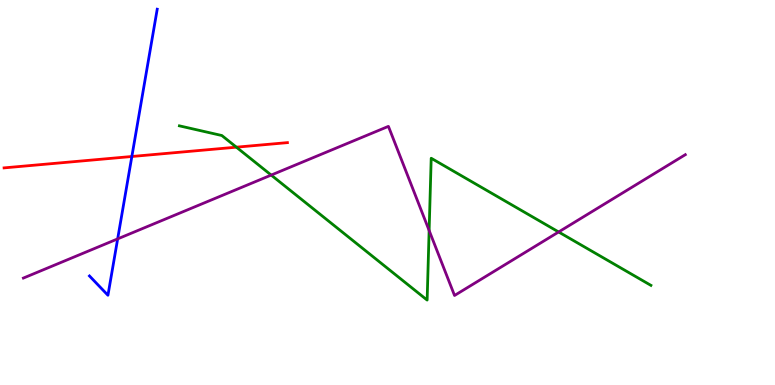[{'lines': ['blue', 'red'], 'intersections': [{'x': 1.7, 'y': 5.94}]}, {'lines': ['green', 'red'], 'intersections': [{'x': 3.05, 'y': 6.18}]}, {'lines': ['purple', 'red'], 'intersections': []}, {'lines': ['blue', 'green'], 'intersections': []}, {'lines': ['blue', 'purple'], 'intersections': [{'x': 1.52, 'y': 3.8}]}, {'lines': ['green', 'purple'], 'intersections': [{'x': 3.5, 'y': 5.45}, {'x': 5.54, 'y': 4.01}, {'x': 7.21, 'y': 3.97}]}]